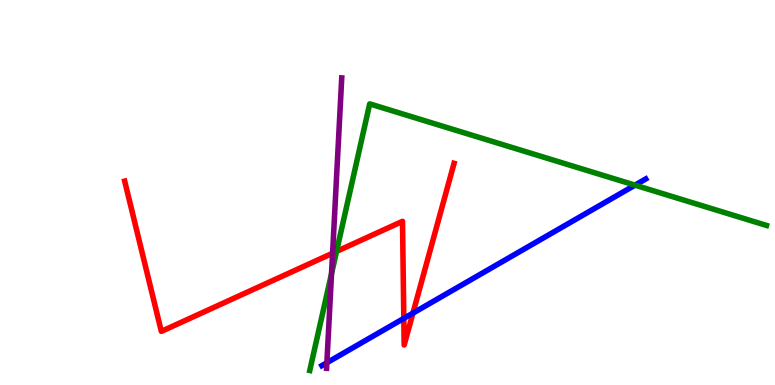[{'lines': ['blue', 'red'], 'intersections': [{'x': 5.21, 'y': 1.73}, {'x': 5.33, 'y': 1.87}]}, {'lines': ['green', 'red'], 'intersections': [{'x': 4.34, 'y': 3.47}]}, {'lines': ['purple', 'red'], 'intersections': [{'x': 4.29, 'y': 3.42}]}, {'lines': ['blue', 'green'], 'intersections': [{'x': 8.19, 'y': 5.19}]}, {'lines': ['blue', 'purple'], 'intersections': [{'x': 4.22, 'y': 0.578}]}, {'lines': ['green', 'purple'], 'intersections': [{'x': 4.28, 'y': 2.89}]}]